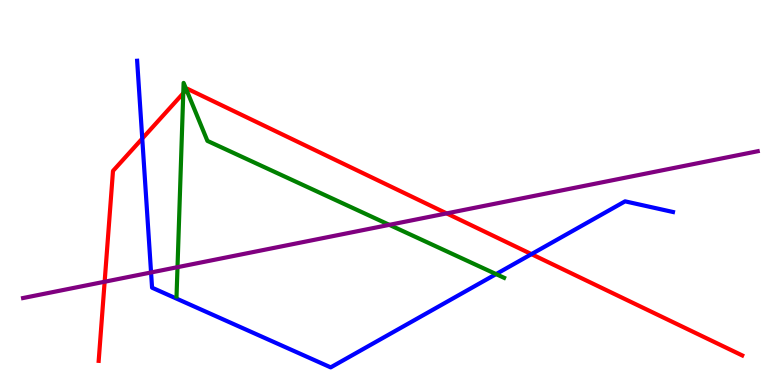[{'lines': ['blue', 'red'], 'intersections': [{'x': 1.84, 'y': 6.4}, {'x': 6.86, 'y': 3.4}]}, {'lines': ['green', 'red'], 'intersections': [{'x': 2.36, 'y': 7.58}, {'x': 2.41, 'y': 7.67}]}, {'lines': ['purple', 'red'], 'intersections': [{'x': 1.35, 'y': 2.68}, {'x': 5.76, 'y': 4.46}]}, {'lines': ['blue', 'green'], 'intersections': [{'x': 6.4, 'y': 2.88}]}, {'lines': ['blue', 'purple'], 'intersections': [{'x': 1.95, 'y': 2.92}]}, {'lines': ['green', 'purple'], 'intersections': [{'x': 2.29, 'y': 3.06}, {'x': 5.02, 'y': 4.16}]}]